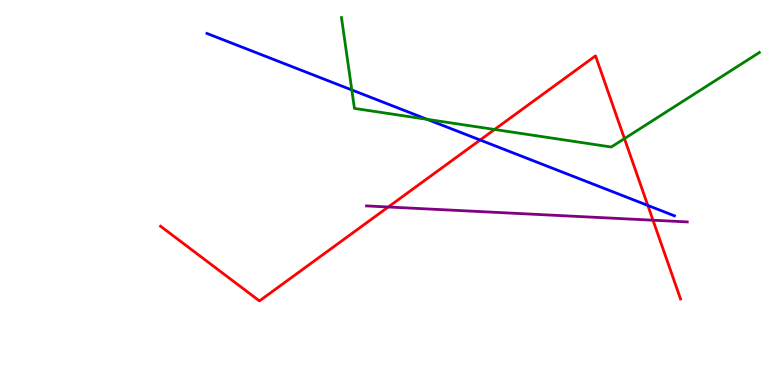[{'lines': ['blue', 'red'], 'intersections': [{'x': 6.2, 'y': 6.36}, {'x': 8.36, 'y': 4.66}]}, {'lines': ['green', 'red'], 'intersections': [{'x': 6.38, 'y': 6.64}, {'x': 8.06, 'y': 6.4}]}, {'lines': ['purple', 'red'], 'intersections': [{'x': 5.01, 'y': 4.62}, {'x': 8.43, 'y': 4.28}]}, {'lines': ['blue', 'green'], 'intersections': [{'x': 4.54, 'y': 7.66}, {'x': 5.51, 'y': 6.9}]}, {'lines': ['blue', 'purple'], 'intersections': []}, {'lines': ['green', 'purple'], 'intersections': []}]